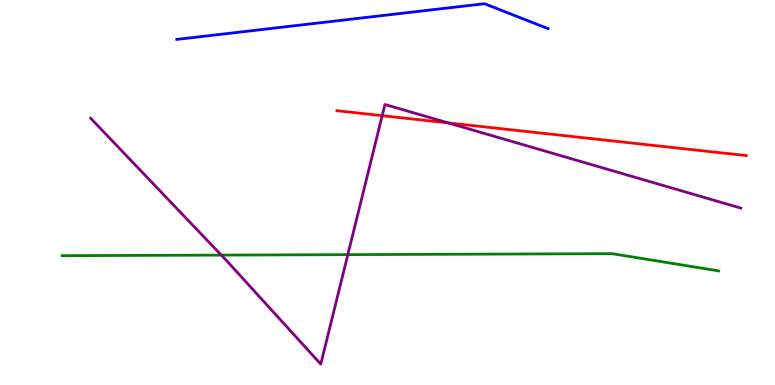[{'lines': ['blue', 'red'], 'intersections': []}, {'lines': ['green', 'red'], 'intersections': []}, {'lines': ['purple', 'red'], 'intersections': [{'x': 4.93, 'y': 7.0}, {'x': 5.78, 'y': 6.81}]}, {'lines': ['blue', 'green'], 'intersections': []}, {'lines': ['blue', 'purple'], 'intersections': []}, {'lines': ['green', 'purple'], 'intersections': [{'x': 2.86, 'y': 3.37}, {'x': 4.49, 'y': 3.39}]}]